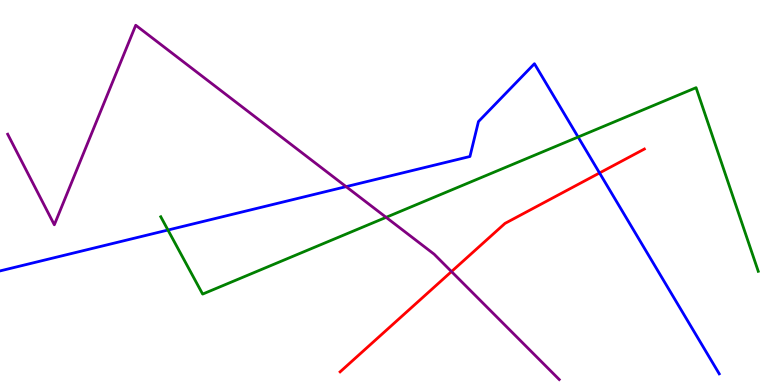[{'lines': ['blue', 'red'], 'intersections': [{'x': 7.74, 'y': 5.51}]}, {'lines': ['green', 'red'], 'intersections': []}, {'lines': ['purple', 'red'], 'intersections': [{'x': 5.83, 'y': 2.95}]}, {'lines': ['blue', 'green'], 'intersections': [{'x': 2.17, 'y': 4.03}, {'x': 7.46, 'y': 6.44}]}, {'lines': ['blue', 'purple'], 'intersections': [{'x': 4.47, 'y': 5.15}]}, {'lines': ['green', 'purple'], 'intersections': [{'x': 4.98, 'y': 4.35}]}]